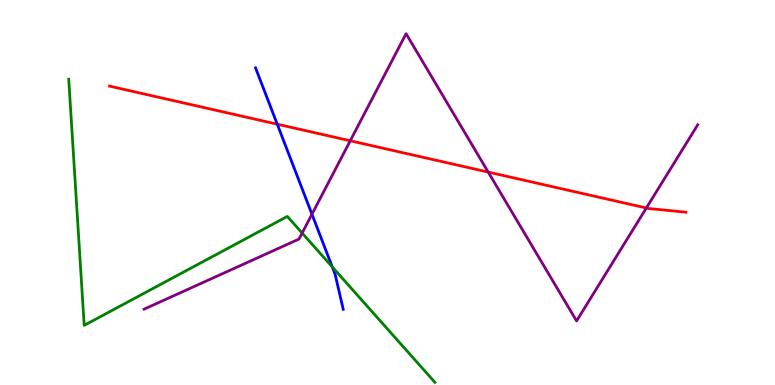[{'lines': ['blue', 'red'], 'intersections': [{'x': 3.58, 'y': 6.77}]}, {'lines': ['green', 'red'], 'intersections': []}, {'lines': ['purple', 'red'], 'intersections': [{'x': 4.52, 'y': 6.34}, {'x': 6.3, 'y': 5.53}, {'x': 8.34, 'y': 4.6}]}, {'lines': ['blue', 'green'], 'intersections': [{'x': 4.29, 'y': 3.07}]}, {'lines': ['blue', 'purple'], 'intersections': [{'x': 4.03, 'y': 4.44}]}, {'lines': ['green', 'purple'], 'intersections': [{'x': 3.9, 'y': 3.95}]}]